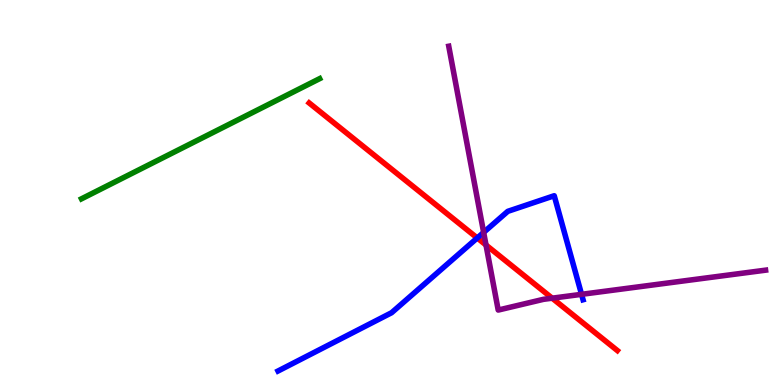[{'lines': ['blue', 'red'], 'intersections': [{'x': 6.16, 'y': 3.82}]}, {'lines': ['green', 'red'], 'intersections': []}, {'lines': ['purple', 'red'], 'intersections': [{'x': 6.27, 'y': 3.64}, {'x': 7.12, 'y': 2.25}]}, {'lines': ['blue', 'green'], 'intersections': []}, {'lines': ['blue', 'purple'], 'intersections': [{'x': 6.24, 'y': 3.96}, {'x': 7.5, 'y': 2.36}]}, {'lines': ['green', 'purple'], 'intersections': []}]